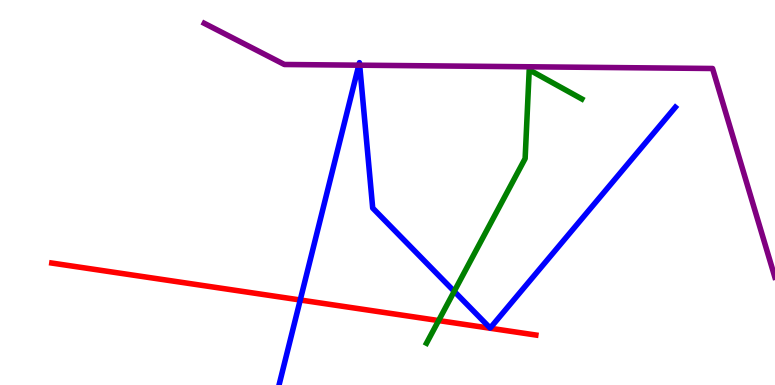[{'lines': ['blue', 'red'], 'intersections': [{'x': 3.87, 'y': 2.21}]}, {'lines': ['green', 'red'], 'intersections': [{'x': 5.66, 'y': 1.67}]}, {'lines': ['purple', 'red'], 'intersections': []}, {'lines': ['blue', 'green'], 'intersections': [{'x': 5.86, 'y': 2.43}]}, {'lines': ['blue', 'purple'], 'intersections': [{'x': 4.63, 'y': 8.31}, {'x': 4.64, 'y': 8.31}]}, {'lines': ['green', 'purple'], 'intersections': []}]